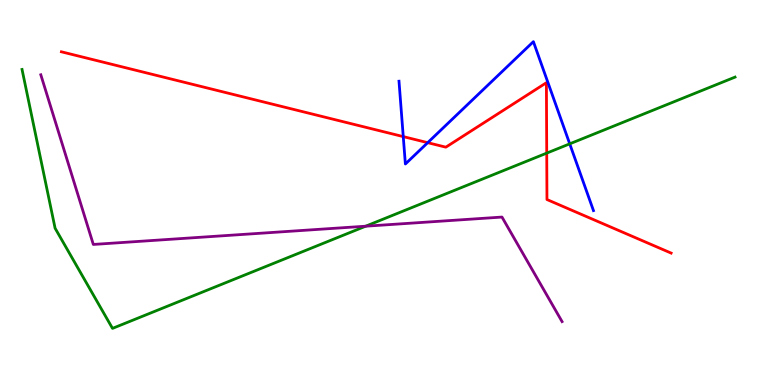[{'lines': ['blue', 'red'], 'intersections': [{'x': 5.2, 'y': 6.45}, {'x': 5.52, 'y': 6.29}]}, {'lines': ['green', 'red'], 'intersections': [{'x': 7.05, 'y': 6.02}]}, {'lines': ['purple', 'red'], 'intersections': []}, {'lines': ['blue', 'green'], 'intersections': [{'x': 7.35, 'y': 6.26}]}, {'lines': ['blue', 'purple'], 'intersections': []}, {'lines': ['green', 'purple'], 'intersections': [{'x': 4.72, 'y': 4.12}]}]